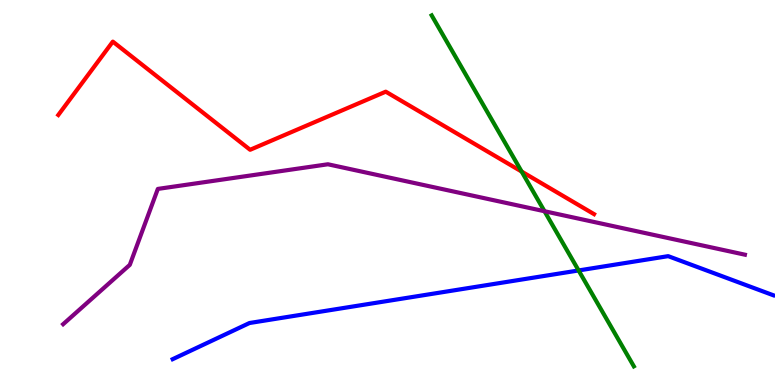[{'lines': ['blue', 'red'], 'intersections': []}, {'lines': ['green', 'red'], 'intersections': [{'x': 6.73, 'y': 5.54}]}, {'lines': ['purple', 'red'], 'intersections': []}, {'lines': ['blue', 'green'], 'intersections': [{'x': 7.47, 'y': 2.98}]}, {'lines': ['blue', 'purple'], 'intersections': []}, {'lines': ['green', 'purple'], 'intersections': [{'x': 7.03, 'y': 4.51}]}]